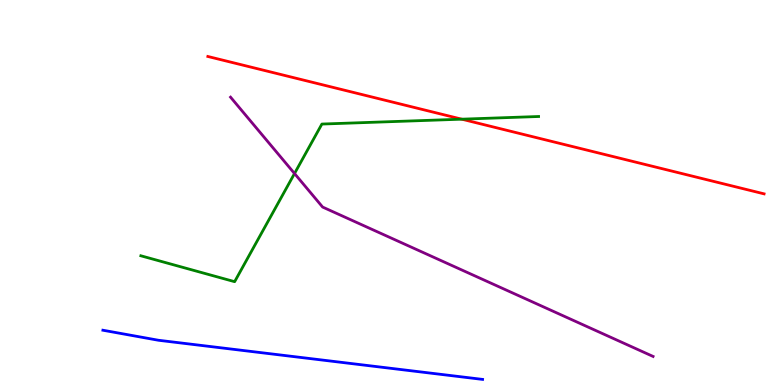[{'lines': ['blue', 'red'], 'intersections': []}, {'lines': ['green', 'red'], 'intersections': [{'x': 5.96, 'y': 6.9}]}, {'lines': ['purple', 'red'], 'intersections': []}, {'lines': ['blue', 'green'], 'intersections': []}, {'lines': ['blue', 'purple'], 'intersections': []}, {'lines': ['green', 'purple'], 'intersections': [{'x': 3.8, 'y': 5.49}]}]